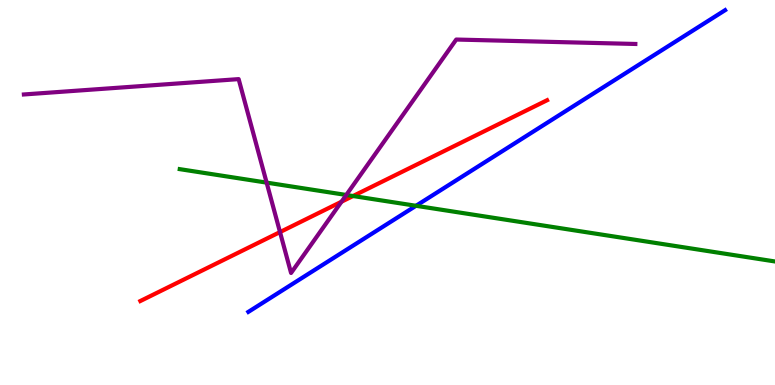[{'lines': ['blue', 'red'], 'intersections': []}, {'lines': ['green', 'red'], 'intersections': [{'x': 4.56, 'y': 4.91}]}, {'lines': ['purple', 'red'], 'intersections': [{'x': 3.61, 'y': 3.97}, {'x': 4.41, 'y': 4.76}]}, {'lines': ['blue', 'green'], 'intersections': [{'x': 5.37, 'y': 4.65}]}, {'lines': ['blue', 'purple'], 'intersections': []}, {'lines': ['green', 'purple'], 'intersections': [{'x': 3.44, 'y': 5.26}, {'x': 4.47, 'y': 4.94}]}]